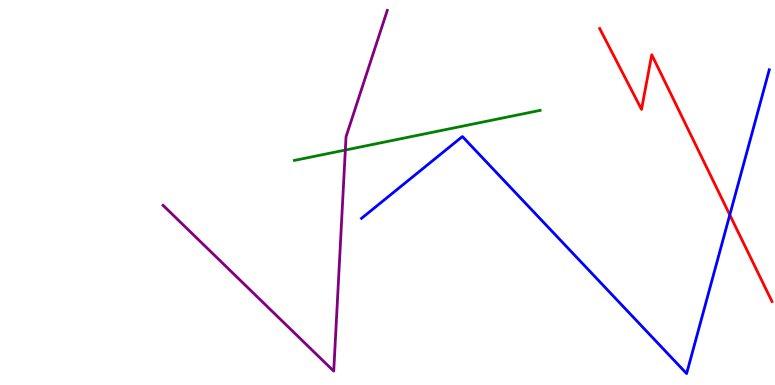[{'lines': ['blue', 'red'], 'intersections': [{'x': 9.42, 'y': 4.42}]}, {'lines': ['green', 'red'], 'intersections': []}, {'lines': ['purple', 'red'], 'intersections': []}, {'lines': ['blue', 'green'], 'intersections': []}, {'lines': ['blue', 'purple'], 'intersections': []}, {'lines': ['green', 'purple'], 'intersections': [{'x': 4.46, 'y': 6.1}]}]